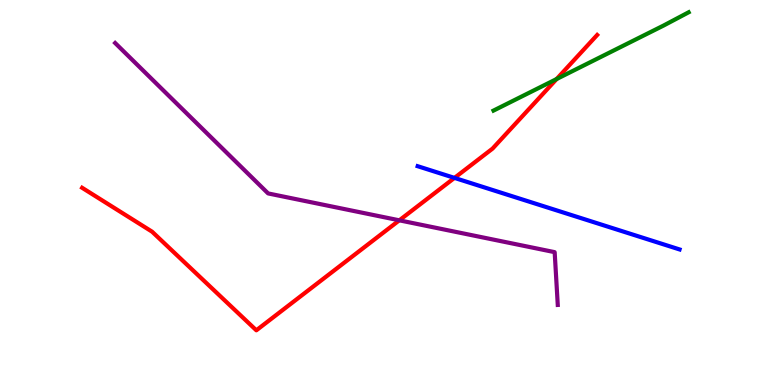[{'lines': ['blue', 'red'], 'intersections': [{'x': 5.86, 'y': 5.38}]}, {'lines': ['green', 'red'], 'intersections': [{'x': 7.18, 'y': 7.95}]}, {'lines': ['purple', 'red'], 'intersections': [{'x': 5.15, 'y': 4.28}]}, {'lines': ['blue', 'green'], 'intersections': []}, {'lines': ['blue', 'purple'], 'intersections': []}, {'lines': ['green', 'purple'], 'intersections': []}]